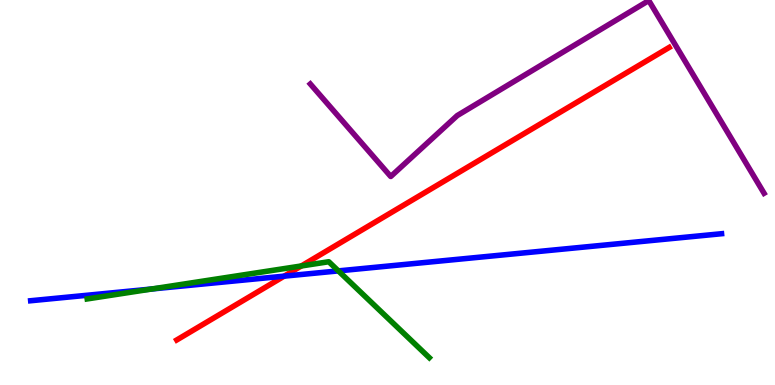[{'lines': ['blue', 'red'], 'intersections': [{'x': 3.67, 'y': 2.83}]}, {'lines': ['green', 'red'], 'intersections': [{'x': 3.89, 'y': 3.09}]}, {'lines': ['purple', 'red'], 'intersections': []}, {'lines': ['blue', 'green'], 'intersections': [{'x': 1.96, 'y': 2.49}, {'x': 4.37, 'y': 2.96}]}, {'lines': ['blue', 'purple'], 'intersections': []}, {'lines': ['green', 'purple'], 'intersections': []}]